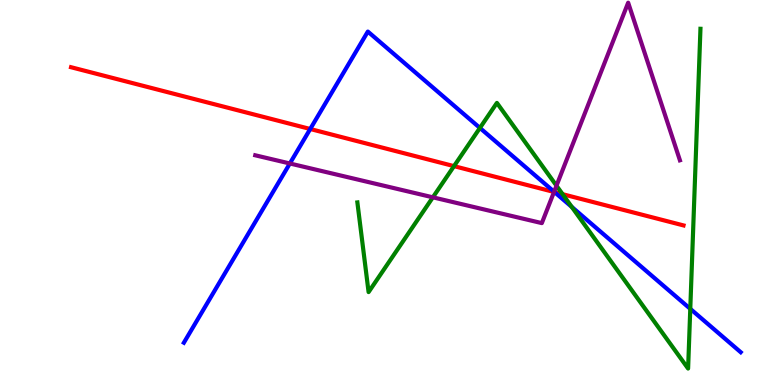[{'lines': ['blue', 'red'], 'intersections': [{'x': 4.0, 'y': 6.65}, {'x': 7.16, 'y': 5.01}]}, {'lines': ['green', 'red'], 'intersections': [{'x': 5.86, 'y': 5.68}, {'x': 7.26, 'y': 4.96}]}, {'lines': ['purple', 'red'], 'intersections': [{'x': 7.15, 'y': 5.01}]}, {'lines': ['blue', 'green'], 'intersections': [{'x': 6.19, 'y': 6.68}, {'x': 7.38, 'y': 4.63}, {'x': 8.91, 'y': 1.98}]}, {'lines': ['blue', 'purple'], 'intersections': [{'x': 3.74, 'y': 5.75}, {'x': 7.15, 'y': 5.02}]}, {'lines': ['green', 'purple'], 'intersections': [{'x': 5.59, 'y': 4.87}, {'x': 7.18, 'y': 5.18}]}]